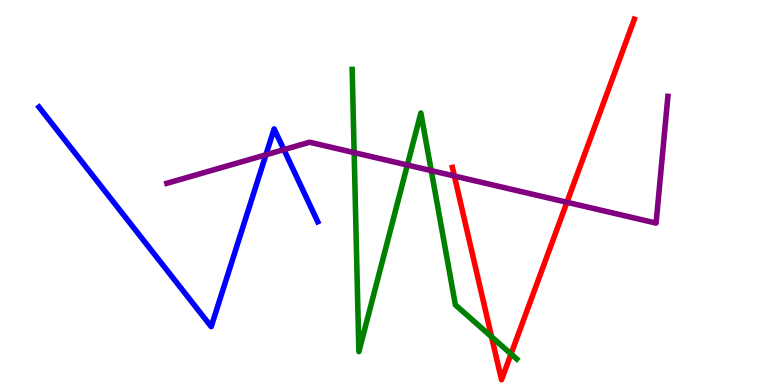[{'lines': ['blue', 'red'], 'intersections': []}, {'lines': ['green', 'red'], 'intersections': [{'x': 6.34, 'y': 1.25}, {'x': 6.59, 'y': 0.806}]}, {'lines': ['purple', 'red'], 'intersections': [{'x': 5.86, 'y': 5.43}, {'x': 7.32, 'y': 4.75}]}, {'lines': ['blue', 'green'], 'intersections': []}, {'lines': ['blue', 'purple'], 'intersections': [{'x': 3.43, 'y': 5.98}, {'x': 3.66, 'y': 6.11}]}, {'lines': ['green', 'purple'], 'intersections': [{'x': 4.57, 'y': 6.04}, {'x': 5.26, 'y': 5.71}, {'x': 5.56, 'y': 5.57}]}]